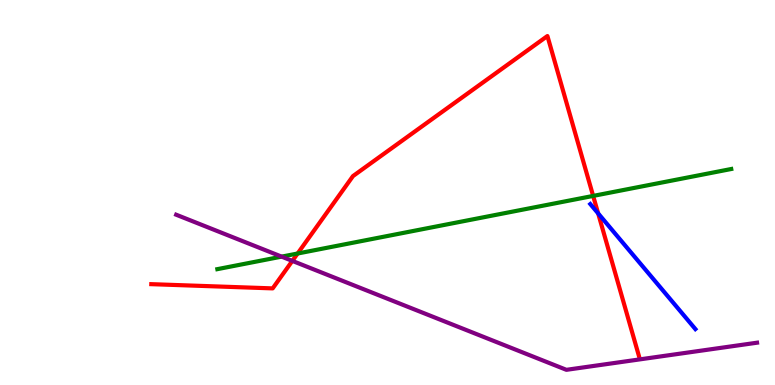[{'lines': ['blue', 'red'], 'intersections': [{'x': 7.72, 'y': 4.46}]}, {'lines': ['green', 'red'], 'intersections': [{'x': 3.84, 'y': 3.42}, {'x': 7.65, 'y': 4.91}]}, {'lines': ['purple', 'red'], 'intersections': [{'x': 3.77, 'y': 3.22}]}, {'lines': ['blue', 'green'], 'intersections': []}, {'lines': ['blue', 'purple'], 'intersections': []}, {'lines': ['green', 'purple'], 'intersections': [{'x': 3.63, 'y': 3.33}]}]